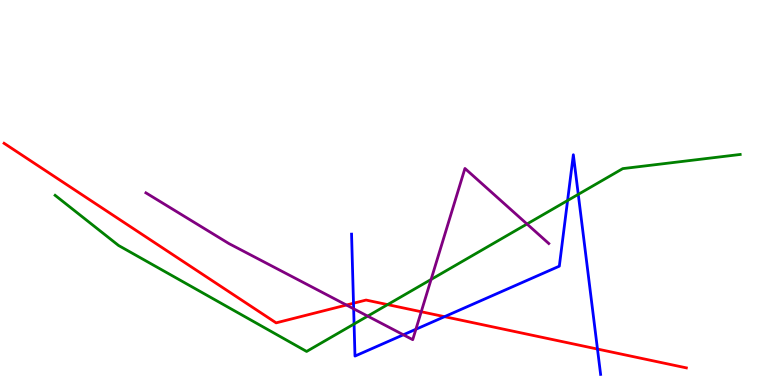[{'lines': ['blue', 'red'], 'intersections': [{'x': 4.56, 'y': 2.12}, {'x': 5.74, 'y': 1.77}, {'x': 7.71, 'y': 0.934}]}, {'lines': ['green', 'red'], 'intersections': [{'x': 5.0, 'y': 2.09}]}, {'lines': ['purple', 'red'], 'intersections': [{'x': 4.47, 'y': 2.08}, {'x': 5.44, 'y': 1.9}]}, {'lines': ['blue', 'green'], 'intersections': [{'x': 4.57, 'y': 1.58}, {'x': 7.32, 'y': 4.79}, {'x': 7.46, 'y': 4.95}]}, {'lines': ['blue', 'purple'], 'intersections': [{'x': 4.56, 'y': 1.98}, {'x': 5.2, 'y': 1.3}, {'x': 5.37, 'y': 1.45}]}, {'lines': ['green', 'purple'], 'intersections': [{'x': 4.74, 'y': 1.79}, {'x': 5.56, 'y': 2.74}, {'x': 6.8, 'y': 4.18}]}]